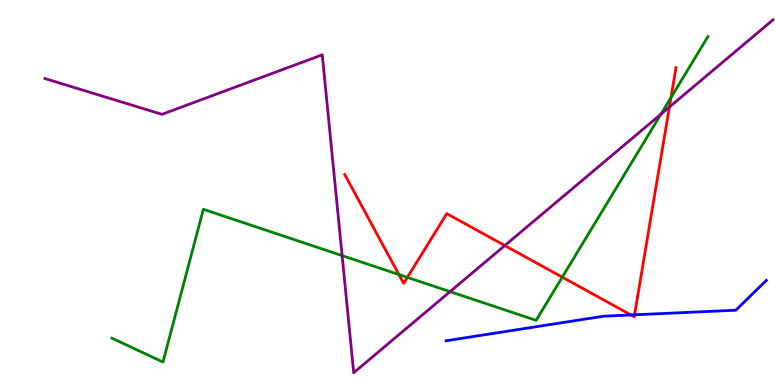[{'lines': ['blue', 'red'], 'intersections': [{'x': 8.14, 'y': 1.82}, {'x': 8.19, 'y': 1.82}]}, {'lines': ['green', 'red'], 'intersections': [{'x': 5.15, 'y': 2.87}, {'x': 5.26, 'y': 2.8}, {'x': 7.25, 'y': 2.8}, {'x': 8.66, 'y': 7.46}]}, {'lines': ['purple', 'red'], 'intersections': [{'x': 6.51, 'y': 3.62}, {'x': 8.64, 'y': 7.22}]}, {'lines': ['blue', 'green'], 'intersections': []}, {'lines': ['blue', 'purple'], 'intersections': []}, {'lines': ['green', 'purple'], 'intersections': [{'x': 4.41, 'y': 3.36}, {'x': 5.81, 'y': 2.43}, {'x': 8.53, 'y': 7.04}]}]